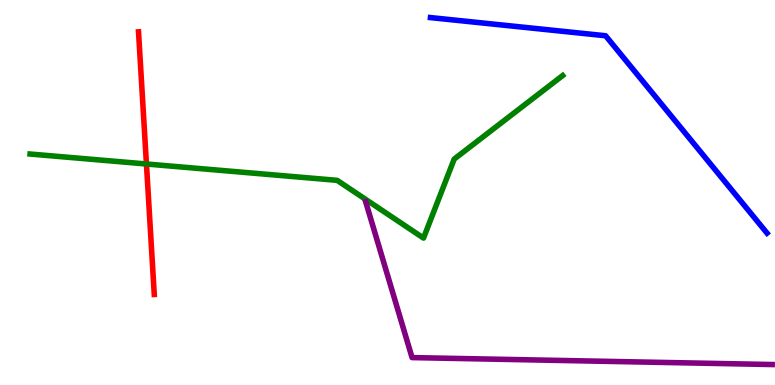[{'lines': ['blue', 'red'], 'intersections': []}, {'lines': ['green', 'red'], 'intersections': [{'x': 1.89, 'y': 5.74}]}, {'lines': ['purple', 'red'], 'intersections': []}, {'lines': ['blue', 'green'], 'intersections': []}, {'lines': ['blue', 'purple'], 'intersections': []}, {'lines': ['green', 'purple'], 'intersections': []}]